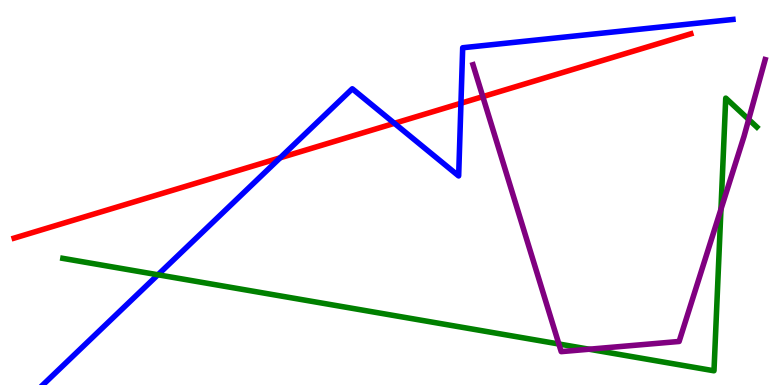[{'lines': ['blue', 'red'], 'intersections': [{'x': 3.62, 'y': 5.9}, {'x': 5.09, 'y': 6.8}, {'x': 5.95, 'y': 7.32}]}, {'lines': ['green', 'red'], 'intersections': []}, {'lines': ['purple', 'red'], 'intersections': [{'x': 6.23, 'y': 7.49}]}, {'lines': ['blue', 'green'], 'intersections': [{'x': 2.04, 'y': 2.86}]}, {'lines': ['blue', 'purple'], 'intersections': []}, {'lines': ['green', 'purple'], 'intersections': [{'x': 7.21, 'y': 1.06}, {'x': 7.6, 'y': 0.929}, {'x': 9.3, 'y': 4.56}, {'x': 9.66, 'y': 6.9}]}]